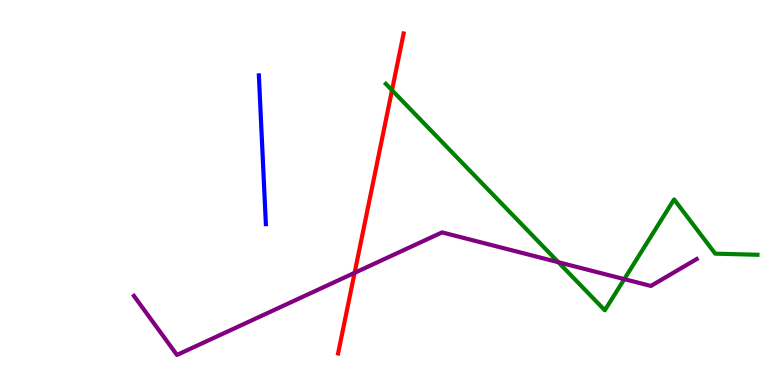[{'lines': ['blue', 'red'], 'intersections': []}, {'lines': ['green', 'red'], 'intersections': [{'x': 5.06, 'y': 7.66}]}, {'lines': ['purple', 'red'], 'intersections': [{'x': 4.58, 'y': 2.91}]}, {'lines': ['blue', 'green'], 'intersections': []}, {'lines': ['blue', 'purple'], 'intersections': []}, {'lines': ['green', 'purple'], 'intersections': [{'x': 7.2, 'y': 3.19}, {'x': 8.06, 'y': 2.75}]}]